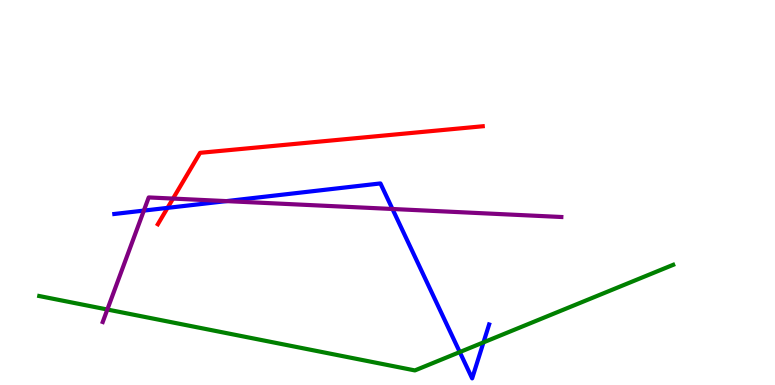[{'lines': ['blue', 'red'], 'intersections': [{'x': 2.16, 'y': 4.6}]}, {'lines': ['green', 'red'], 'intersections': []}, {'lines': ['purple', 'red'], 'intersections': [{'x': 2.23, 'y': 4.84}]}, {'lines': ['blue', 'green'], 'intersections': [{'x': 5.93, 'y': 0.855}, {'x': 6.24, 'y': 1.11}]}, {'lines': ['blue', 'purple'], 'intersections': [{'x': 1.86, 'y': 4.53}, {'x': 2.92, 'y': 4.78}, {'x': 5.06, 'y': 4.57}]}, {'lines': ['green', 'purple'], 'intersections': [{'x': 1.39, 'y': 1.96}]}]